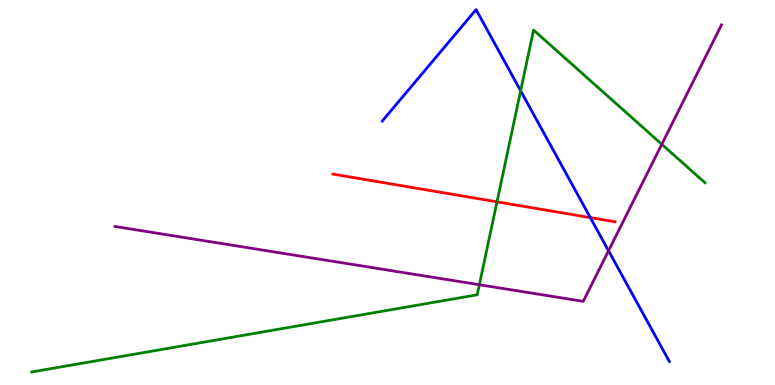[{'lines': ['blue', 'red'], 'intersections': [{'x': 7.62, 'y': 4.35}]}, {'lines': ['green', 'red'], 'intersections': [{'x': 6.41, 'y': 4.76}]}, {'lines': ['purple', 'red'], 'intersections': []}, {'lines': ['blue', 'green'], 'intersections': [{'x': 6.72, 'y': 7.64}]}, {'lines': ['blue', 'purple'], 'intersections': [{'x': 7.85, 'y': 3.49}]}, {'lines': ['green', 'purple'], 'intersections': [{'x': 6.19, 'y': 2.6}, {'x': 8.54, 'y': 6.25}]}]